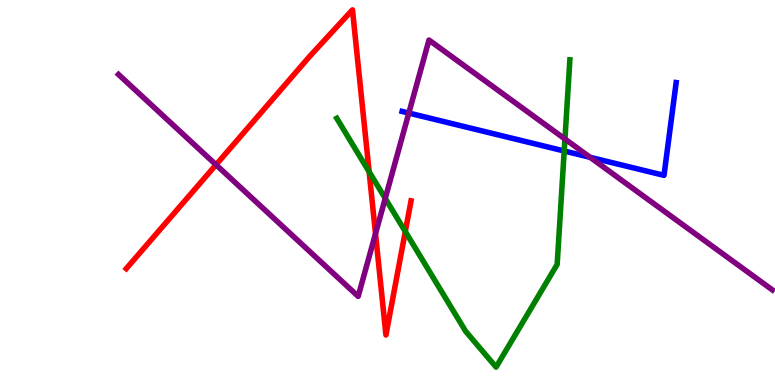[{'lines': ['blue', 'red'], 'intersections': []}, {'lines': ['green', 'red'], 'intersections': [{'x': 4.76, 'y': 5.54}, {'x': 5.23, 'y': 3.99}]}, {'lines': ['purple', 'red'], 'intersections': [{'x': 2.79, 'y': 5.72}, {'x': 4.85, 'y': 3.93}]}, {'lines': ['blue', 'green'], 'intersections': [{'x': 7.28, 'y': 6.08}]}, {'lines': ['blue', 'purple'], 'intersections': [{'x': 5.28, 'y': 7.06}, {'x': 7.61, 'y': 5.91}]}, {'lines': ['green', 'purple'], 'intersections': [{'x': 4.97, 'y': 4.85}, {'x': 7.29, 'y': 6.39}]}]